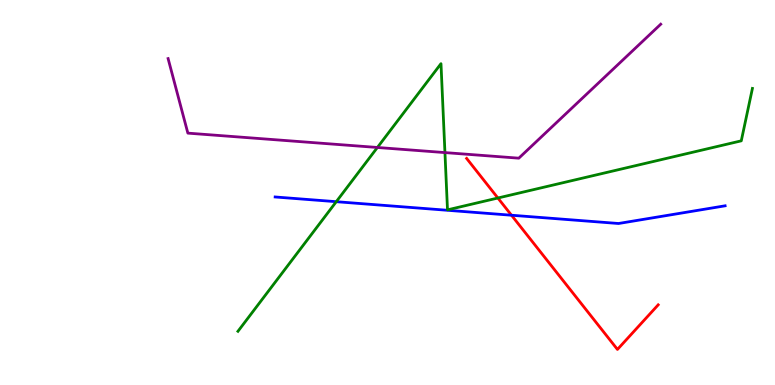[{'lines': ['blue', 'red'], 'intersections': [{'x': 6.6, 'y': 4.41}]}, {'lines': ['green', 'red'], 'intersections': [{'x': 6.42, 'y': 4.86}]}, {'lines': ['purple', 'red'], 'intersections': []}, {'lines': ['blue', 'green'], 'intersections': [{'x': 4.34, 'y': 4.76}]}, {'lines': ['blue', 'purple'], 'intersections': []}, {'lines': ['green', 'purple'], 'intersections': [{'x': 4.87, 'y': 6.17}, {'x': 5.74, 'y': 6.04}]}]